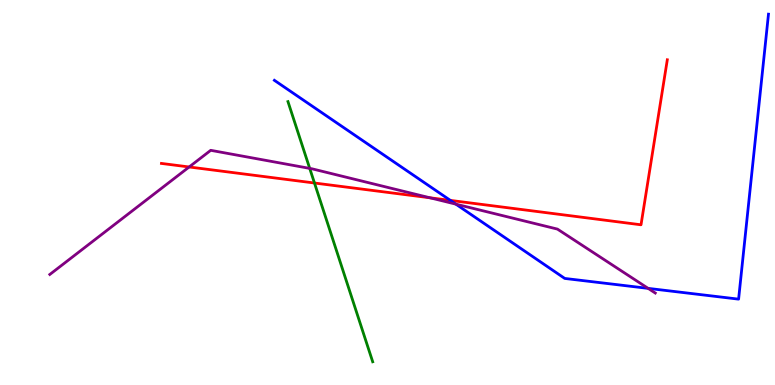[{'lines': ['blue', 'red'], 'intersections': [{'x': 5.81, 'y': 4.79}]}, {'lines': ['green', 'red'], 'intersections': [{'x': 4.06, 'y': 5.25}]}, {'lines': ['purple', 'red'], 'intersections': [{'x': 2.44, 'y': 5.66}, {'x': 5.55, 'y': 4.86}]}, {'lines': ['blue', 'green'], 'intersections': []}, {'lines': ['blue', 'purple'], 'intersections': [{'x': 5.88, 'y': 4.7}, {'x': 8.36, 'y': 2.51}]}, {'lines': ['green', 'purple'], 'intersections': [{'x': 4.0, 'y': 5.63}]}]